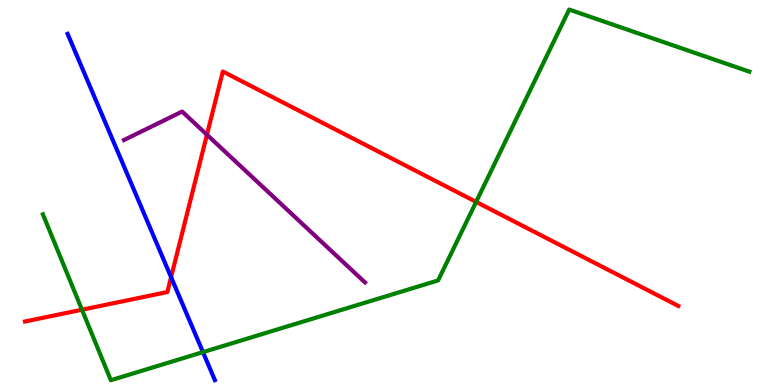[{'lines': ['blue', 'red'], 'intersections': [{'x': 2.21, 'y': 2.8}]}, {'lines': ['green', 'red'], 'intersections': [{'x': 1.06, 'y': 1.96}, {'x': 6.14, 'y': 4.76}]}, {'lines': ['purple', 'red'], 'intersections': [{'x': 2.67, 'y': 6.5}]}, {'lines': ['blue', 'green'], 'intersections': [{'x': 2.62, 'y': 0.854}]}, {'lines': ['blue', 'purple'], 'intersections': []}, {'lines': ['green', 'purple'], 'intersections': []}]